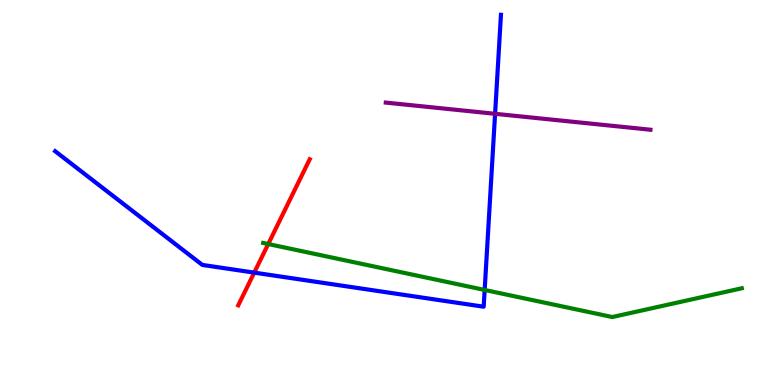[{'lines': ['blue', 'red'], 'intersections': [{'x': 3.28, 'y': 2.92}]}, {'lines': ['green', 'red'], 'intersections': [{'x': 3.46, 'y': 3.66}]}, {'lines': ['purple', 'red'], 'intersections': []}, {'lines': ['blue', 'green'], 'intersections': [{'x': 6.25, 'y': 2.47}]}, {'lines': ['blue', 'purple'], 'intersections': [{'x': 6.39, 'y': 7.04}]}, {'lines': ['green', 'purple'], 'intersections': []}]